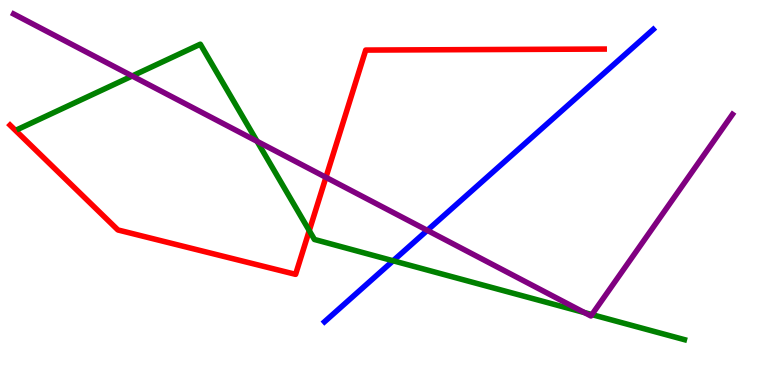[{'lines': ['blue', 'red'], 'intersections': []}, {'lines': ['green', 'red'], 'intersections': [{'x': 3.99, 'y': 4.01}]}, {'lines': ['purple', 'red'], 'intersections': [{'x': 4.21, 'y': 5.39}]}, {'lines': ['blue', 'green'], 'intersections': [{'x': 5.07, 'y': 3.23}]}, {'lines': ['blue', 'purple'], 'intersections': [{'x': 5.51, 'y': 4.02}]}, {'lines': ['green', 'purple'], 'intersections': [{'x': 1.71, 'y': 8.03}, {'x': 3.32, 'y': 6.33}, {'x': 7.54, 'y': 1.88}, {'x': 7.64, 'y': 1.83}]}]